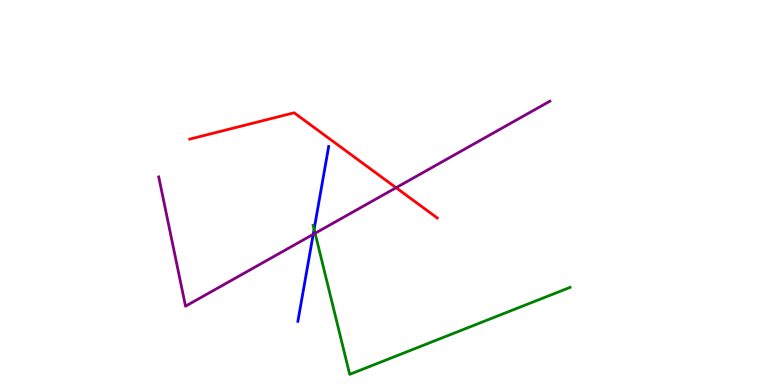[{'lines': ['blue', 'red'], 'intersections': []}, {'lines': ['green', 'red'], 'intersections': []}, {'lines': ['purple', 'red'], 'intersections': [{'x': 5.11, 'y': 5.12}]}, {'lines': ['blue', 'green'], 'intersections': [{'x': 4.05, 'y': 4.05}]}, {'lines': ['blue', 'purple'], 'intersections': [{'x': 4.04, 'y': 3.91}]}, {'lines': ['green', 'purple'], 'intersections': [{'x': 4.07, 'y': 3.94}]}]